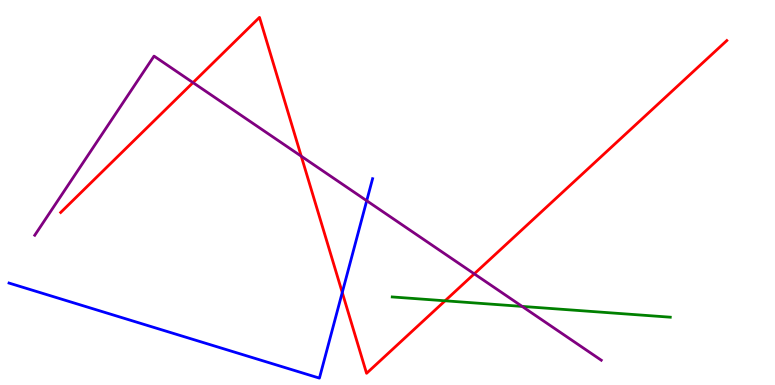[{'lines': ['blue', 'red'], 'intersections': [{'x': 4.42, 'y': 2.4}]}, {'lines': ['green', 'red'], 'intersections': [{'x': 5.74, 'y': 2.19}]}, {'lines': ['purple', 'red'], 'intersections': [{'x': 2.49, 'y': 7.85}, {'x': 3.89, 'y': 5.94}, {'x': 6.12, 'y': 2.89}]}, {'lines': ['blue', 'green'], 'intersections': []}, {'lines': ['blue', 'purple'], 'intersections': [{'x': 4.73, 'y': 4.79}]}, {'lines': ['green', 'purple'], 'intersections': [{'x': 6.74, 'y': 2.04}]}]